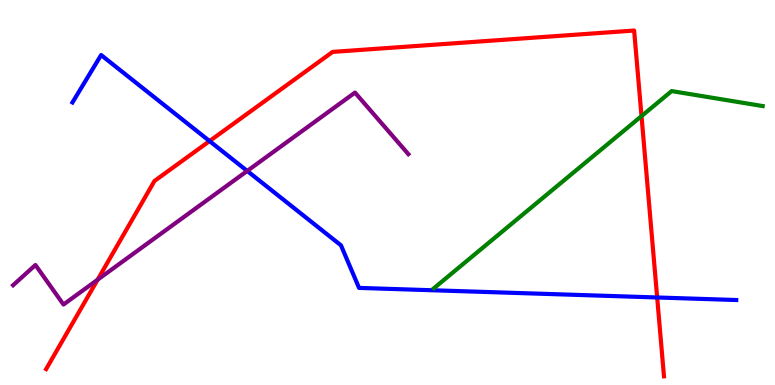[{'lines': ['blue', 'red'], 'intersections': [{'x': 2.7, 'y': 6.34}, {'x': 8.48, 'y': 2.27}]}, {'lines': ['green', 'red'], 'intersections': [{'x': 8.28, 'y': 6.98}]}, {'lines': ['purple', 'red'], 'intersections': [{'x': 1.26, 'y': 2.73}]}, {'lines': ['blue', 'green'], 'intersections': []}, {'lines': ['blue', 'purple'], 'intersections': [{'x': 3.19, 'y': 5.56}]}, {'lines': ['green', 'purple'], 'intersections': []}]